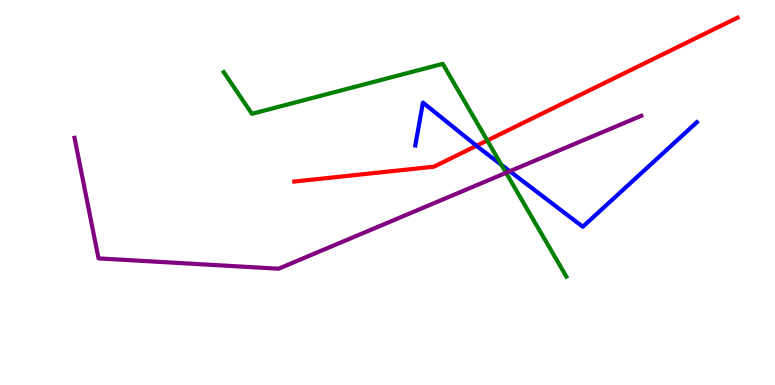[{'lines': ['blue', 'red'], 'intersections': [{'x': 6.15, 'y': 6.21}]}, {'lines': ['green', 'red'], 'intersections': [{'x': 6.29, 'y': 6.35}]}, {'lines': ['purple', 'red'], 'intersections': []}, {'lines': ['blue', 'green'], 'intersections': [{'x': 6.47, 'y': 5.72}]}, {'lines': ['blue', 'purple'], 'intersections': [{'x': 6.58, 'y': 5.55}]}, {'lines': ['green', 'purple'], 'intersections': [{'x': 6.53, 'y': 5.51}]}]